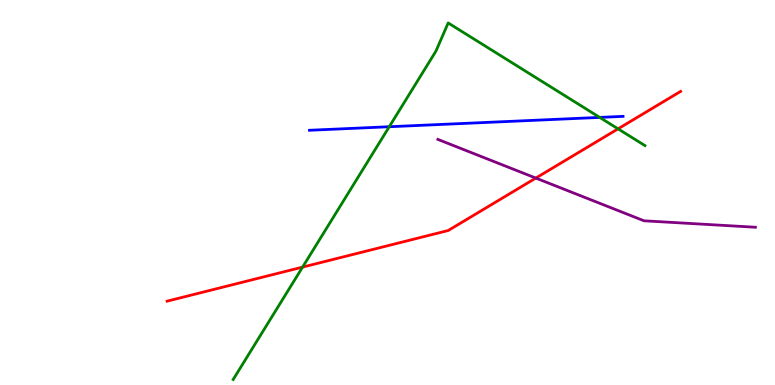[{'lines': ['blue', 'red'], 'intersections': []}, {'lines': ['green', 'red'], 'intersections': [{'x': 3.9, 'y': 3.06}, {'x': 7.97, 'y': 6.65}]}, {'lines': ['purple', 'red'], 'intersections': [{'x': 6.91, 'y': 5.37}]}, {'lines': ['blue', 'green'], 'intersections': [{'x': 5.02, 'y': 6.71}, {'x': 7.74, 'y': 6.95}]}, {'lines': ['blue', 'purple'], 'intersections': []}, {'lines': ['green', 'purple'], 'intersections': []}]